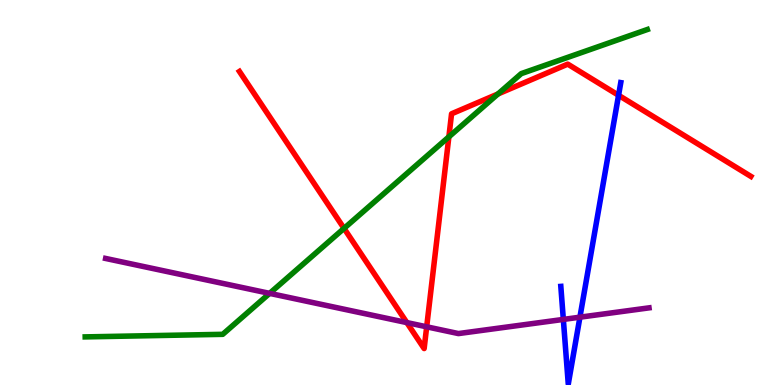[{'lines': ['blue', 'red'], 'intersections': [{'x': 7.98, 'y': 7.53}]}, {'lines': ['green', 'red'], 'intersections': [{'x': 4.44, 'y': 4.07}, {'x': 5.79, 'y': 6.45}, {'x': 6.43, 'y': 7.56}]}, {'lines': ['purple', 'red'], 'intersections': [{'x': 5.25, 'y': 1.62}, {'x': 5.51, 'y': 1.51}]}, {'lines': ['blue', 'green'], 'intersections': []}, {'lines': ['blue', 'purple'], 'intersections': [{'x': 7.27, 'y': 1.7}, {'x': 7.48, 'y': 1.76}]}, {'lines': ['green', 'purple'], 'intersections': [{'x': 3.48, 'y': 2.38}]}]